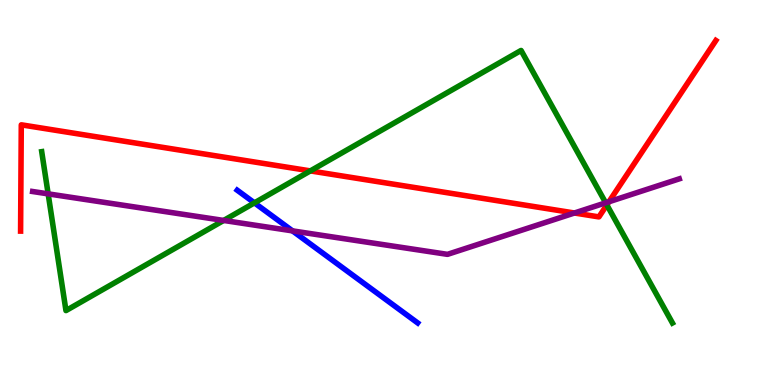[{'lines': ['blue', 'red'], 'intersections': []}, {'lines': ['green', 'red'], 'intersections': [{'x': 4.0, 'y': 5.56}, {'x': 7.83, 'y': 4.68}]}, {'lines': ['purple', 'red'], 'intersections': [{'x': 7.41, 'y': 4.47}, {'x': 7.86, 'y': 4.76}]}, {'lines': ['blue', 'green'], 'intersections': [{'x': 3.28, 'y': 4.73}]}, {'lines': ['blue', 'purple'], 'intersections': [{'x': 3.77, 'y': 4.0}]}, {'lines': ['green', 'purple'], 'intersections': [{'x': 0.621, 'y': 4.96}, {'x': 2.89, 'y': 4.27}, {'x': 7.82, 'y': 4.73}]}]